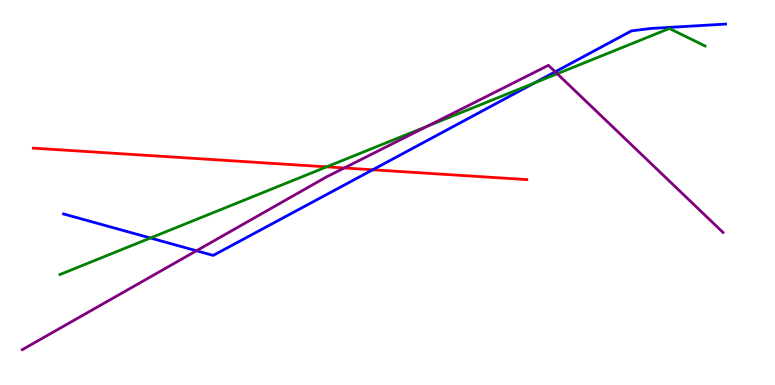[{'lines': ['blue', 'red'], 'intersections': [{'x': 4.81, 'y': 5.59}]}, {'lines': ['green', 'red'], 'intersections': [{'x': 4.22, 'y': 5.67}]}, {'lines': ['purple', 'red'], 'intersections': [{'x': 4.44, 'y': 5.64}]}, {'lines': ['blue', 'green'], 'intersections': [{'x': 1.94, 'y': 3.82}, {'x': 6.9, 'y': 7.84}]}, {'lines': ['blue', 'purple'], 'intersections': [{'x': 2.54, 'y': 3.49}, {'x': 7.16, 'y': 8.13}]}, {'lines': ['green', 'purple'], 'intersections': [{'x': 5.51, 'y': 6.72}, {'x': 7.19, 'y': 8.08}]}]